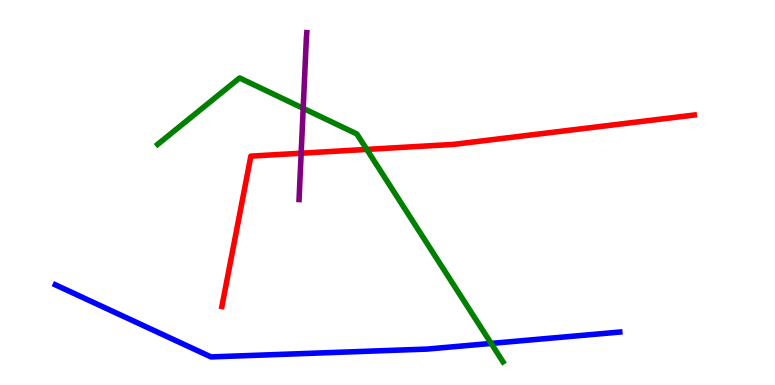[{'lines': ['blue', 'red'], 'intersections': []}, {'lines': ['green', 'red'], 'intersections': [{'x': 4.73, 'y': 6.12}]}, {'lines': ['purple', 'red'], 'intersections': [{'x': 3.89, 'y': 6.02}]}, {'lines': ['blue', 'green'], 'intersections': [{'x': 6.34, 'y': 1.08}]}, {'lines': ['blue', 'purple'], 'intersections': []}, {'lines': ['green', 'purple'], 'intersections': [{'x': 3.91, 'y': 7.19}]}]